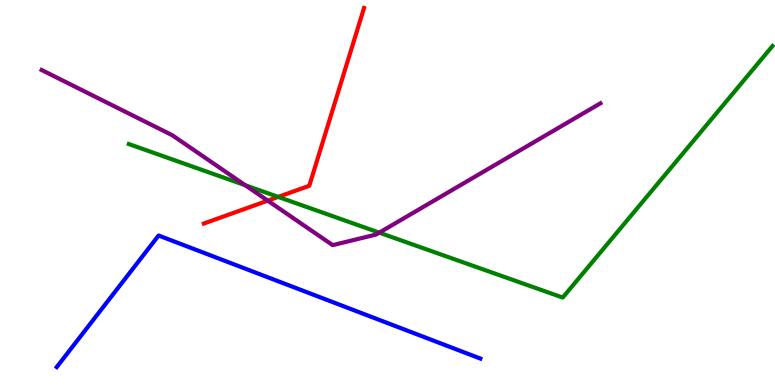[{'lines': ['blue', 'red'], 'intersections': []}, {'lines': ['green', 'red'], 'intersections': [{'x': 3.59, 'y': 4.89}]}, {'lines': ['purple', 'red'], 'intersections': [{'x': 3.45, 'y': 4.79}]}, {'lines': ['blue', 'green'], 'intersections': []}, {'lines': ['blue', 'purple'], 'intersections': []}, {'lines': ['green', 'purple'], 'intersections': [{'x': 3.16, 'y': 5.19}, {'x': 4.89, 'y': 3.96}]}]